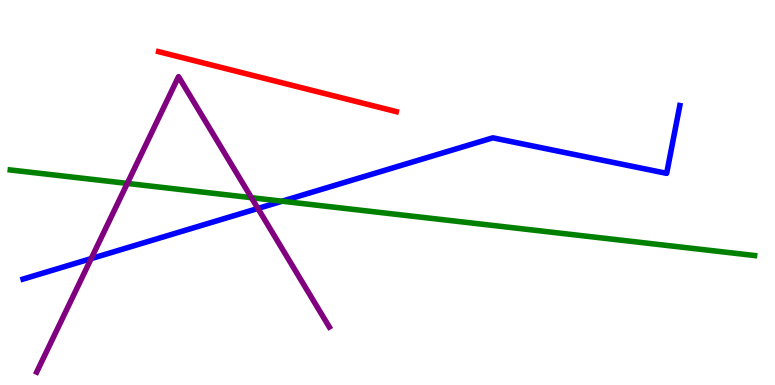[{'lines': ['blue', 'red'], 'intersections': []}, {'lines': ['green', 'red'], 'intersections': []}, {'lines': ['purple', 'red'], 'intersections': []}, {'lines': ['blue', 'green'], 'intersections': [{'x': 3.64, 'y': 4.77}]}, {'lines': ['blue', 'purple'], 'intersections': [{'x': 1.18, 'y': 3.28}, {'x': 3.33, 'y': 4.59}]}, {'lines': ['green', 'purple'], 'intersections': [{'x': 1.64, 'y': 5.24}, {'x': 3.24, 'y': 4.87}]}]